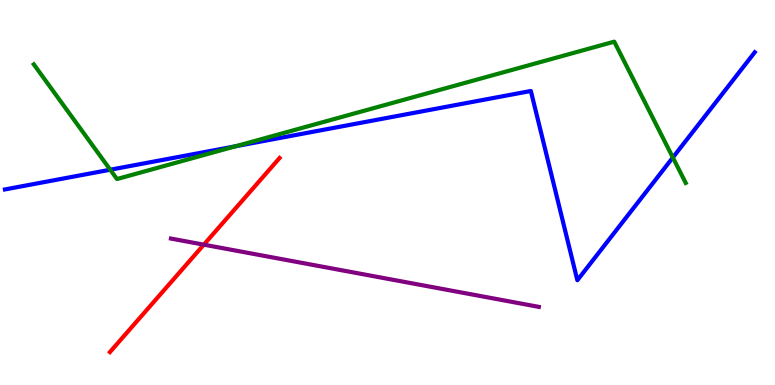[{'lines': ['blue', 'red'], 'intersections': []}, {'lines': ['green', 'red'], 'intersections': []}, {'lines': ['purple', 'red'], 'intersections': [{'x': 2.63, 'y': 3.64}]}, {'lines': ['blue', 'green'], 'intersections': [{'x': 1.42, 'y': 5.59}, {'x': 3.04, 'y': 6.2}, {'x': 8.68, 'y': 5.91}]}, {'lines': ['blue', 'purple'], 'intersections': []}, {'lines': ['green', 'purple'], 'intersections': []}]